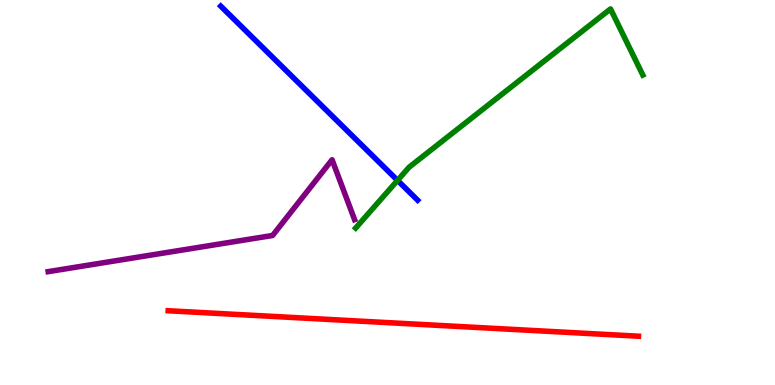[{'lines': ['blue', 'red'], 'intersections': []}, {'lines': ['green', 'red'], 'intersections': []}, {'lines': ['purple', 'red'], 'intersections': []}, {'lines': ['blue', 'green'], 'intersections': [{'x': 5.13, 'y': 5.31}]}, {'lines': ['blue', 'purple'], 'intersections': []}, {'lines': ['green', 'purple'], 'intersections': []}]